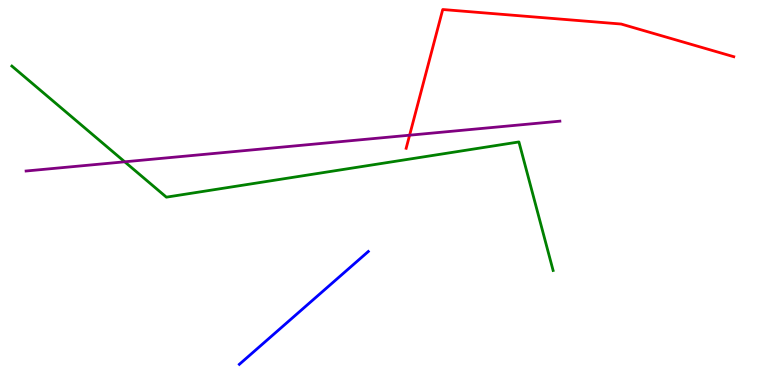[{'lines': ['blue', 'red'], 'intersections': []}, {'lines': ['green', 'red'], 'intersections': []}, {'lines': ['purple', 'red'], 'intersections': [{'x': 5.29, 'y': 6.49}]}, {'lines': ['blue', 'green'], 'intersections': []}, {'lines': ['blue', 'purple'], 'intersections': []}, {'lines': ['green', 'purple'], 'intersections': [{'x': 1.61, 'y': 5.8}]}]